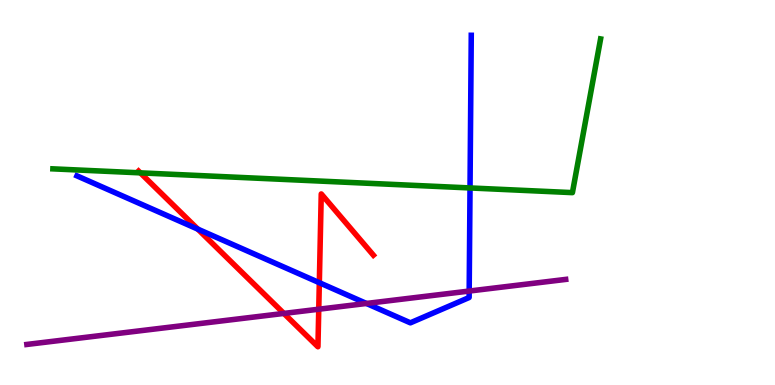[{'lines': ['blue', 'red'], 'intersections': [{'x': 2.55, 'y': 4.05}, {'x': 4.12, 'y': 2.66}]}, {'lines': ['green', 'red'], 'intersections': [{'x': 1.81, 'y': 5.51}]}, {'lines': ['purple', 'red'], 'intersections': [{'x': 3.66, 'y': 1.86}, {'x': 4.11, 'y': 1.97}]}, {'lines': ['blue', 'green'], 'intersections': [{'x': 6.06, 'y': 5.12}]}, {'lines': ['blue', 'purple'], 'intersections': [{'x': 4.73, 'y': 2.12}, {'x': 6.05, 'y': 2.44}]}, {'lines': ['green', 'purple'], 'intersections': []}]